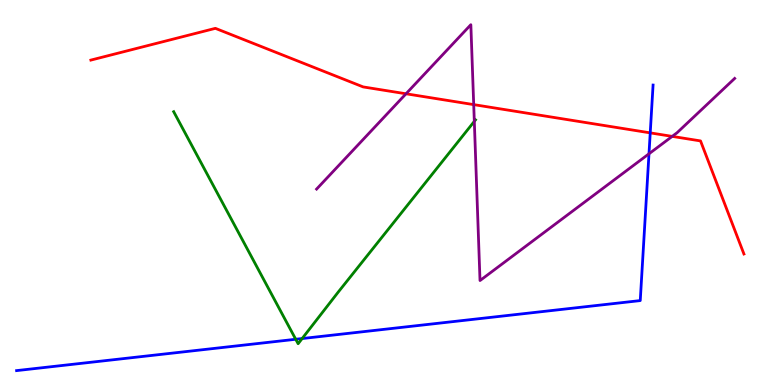[{'lines': ['blue', 'red'], 'intersections': [{'x': 8.39, 'y': 6.55}]}, {'lines': ['green', 'red'], 'intersections': []}, {'lines': ['purple', 'red'], 'intersections': [{'x': 5.24, 'y': 7.56}, {'x': 6.11, 'y': 7.28}, {'x': 8.67, 'y': 6.46}]}, {'lines': ['blue', 'green'], 'intersections': [{'x': 3.82, 'y': 1.19}, {'x': 3.9, 'y': 1.21}]}, {'lines': ['blue', 'purple'], 'intersections': [{'x': 8.37, 'y': 6.01}]}, {'lines': ['green', 'purple'], 'intersections': [{'x': 6.12, 'y': 6.85}]}]